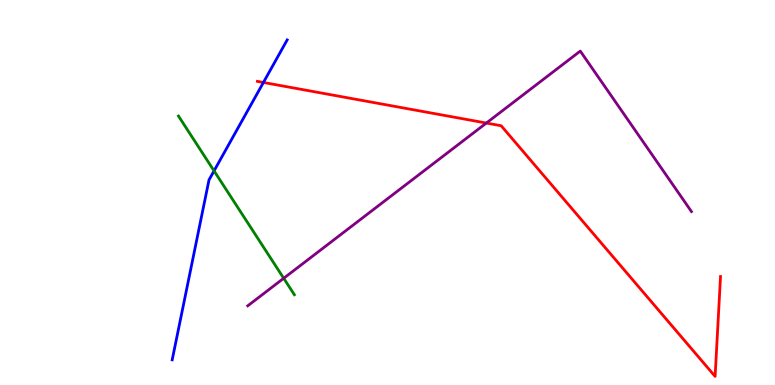[{'lines': ['blue', 'red'], 'intersections': [{'x': 3.4, 'y': 7.86}]}, {'lines': ['green', 'red'], 'intersections': []}, {'lines': ['purple', 'red'], 'intersections': [{'x': 6.28, 'y': 6.8}]}, {'lines': ['blue', 'green'], 'intersections': [{'x': 2.76, 'y': 5.56}]}, {'lines': ['blue', 'purple'], 'intersections': []}, {'lines': ['green', 'purple'], 'intersections': [{'x': 3.66, 'y': 2.77}]}]